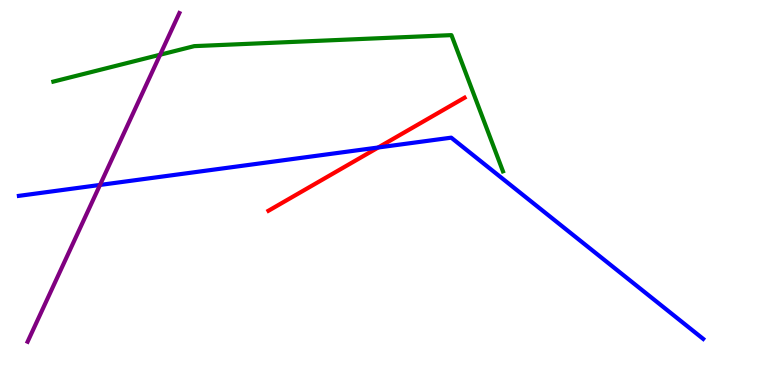[{'lines': ['blue', 'red'], 'intersections': [{'x': 4.88, 'y': 6.17}]}, {'lines': ['green', 'red'], 'intersections': []}, {'lines': ['purple', 'red'], 'intersections': []}, {'lines': ['blue', 'green'], 'intersections': []}, {'lines': ['blue', 'purple'], 'intersections': [{'x': 1.29, 'y': 5.2}]}, {'lines': ['green', 'purple'], 'intersections': [{'x': 2.07, 'y': 8.58}]}]